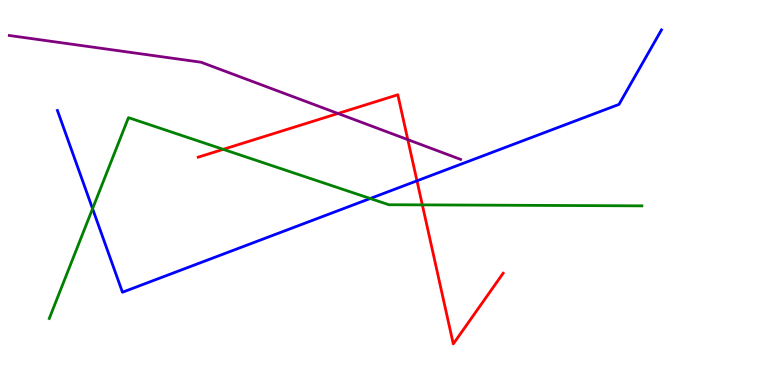[{'lines': ['blue', 'red'], 'intersections': [{'x': 5.38, 'y': 5.3}]}, {'lines': ['green', 'red'], 'intersections': [{'x': 2.88, 'y': 6.12}, {'x': 5.45, 'y': 4.68}]}, {'lines': ['purple', 'red'], 'intersections': [{'x': 4.36, 'y': 7.05}, {'x': 5.26, 'y': 6.37}]}, {'lines': ['blue', 'green'], 'intersections': [{'x': 1.19, 'y': 4.58}, {'x': 4.78, 'y': 4.84}]}, {'lines': ['blue', 'purple'], 'intersections': []}, {'lines': ['green', 'purple'], 'intersections': []}]